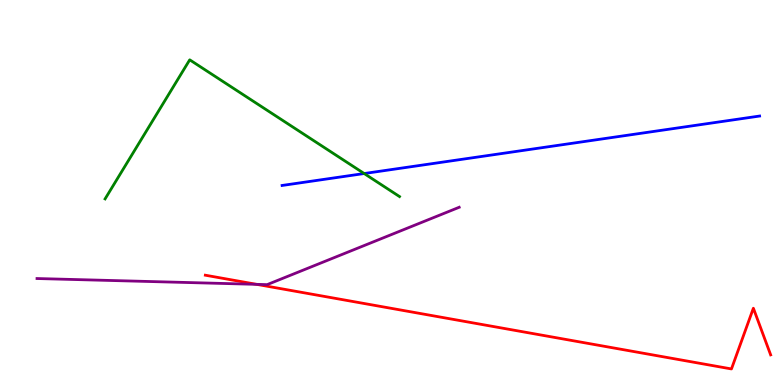[{'lines': ['blue', 'red'], 'intersections': []}, {'lines': ['green', 'red'], 'intersections': []}, {'lines': ['purple', 'red'], 'intersections': [{'x': 3.31, 'y': 2.61}]}, {'lines': ['blue', 'green'], 'intersections': [{'x': 4.7, 'y': 5.49}]}, {'lines': ['blue', 'purple'], 'intersections': []}, {'lines': ['green', 'purple'], 'intersections': []}]